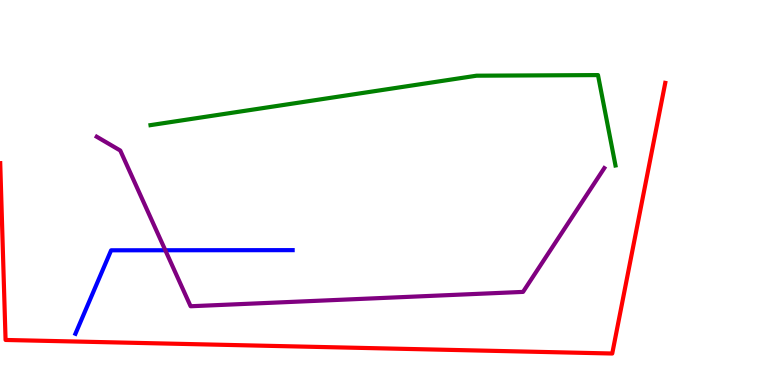[{'lines': ['blue', 'red'], 'intersections': []}, {'lines': ['green', 'red'], 'intersections': []}, {'lines': ['purple', 'red'], 'intersections': []}, {'lines': ['blue', 'green'], 'intersections': []}, {'lines': ['blue', 'purple'], 'intersections': [{'x': 2.13, 'y': 3.5}]}, {'lines': ['green', 'purple'], 'intersections': []}]